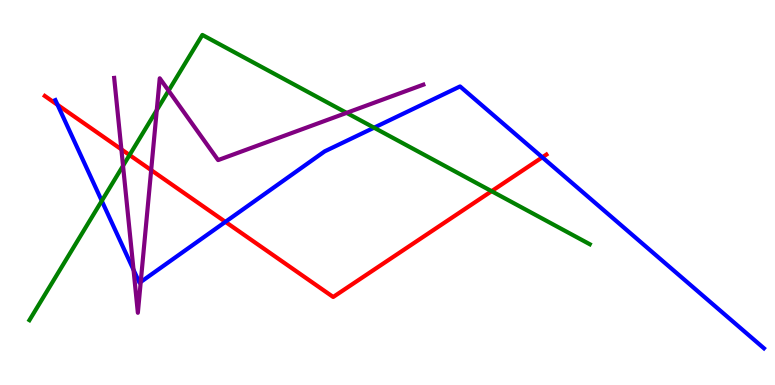[{'lines': ['blue', 'red'], 'intersections': [{'x': 0.743, 'y': 7.28}, {'x': 2.91, 'y': 4.24}, {'x': 7.0, 'y': 5.91}]}, {'lines': ['green', 'red'], 'intersections': [{'x': 1.67, 'y': 5.97}, {'x': 6.34, 'y': 5.03}]}, {'lines': ['purple', 'red'], 'intersections': [{'x': 1.57, 'y': 6.12}, {'x': 1.95, 'y': 5.58}]}, {'lines': ['blue', 'green'], 'intersections': [{'x': 1.31, 'y': 4.78}, {'x': 4.83, 'y': 6.68}]}, {'lines': ['blue', 'purple'], 'intersections': [{'x': 1.72, 'y': 2.99}, {'x': 1.82, 'y': 2.68}]}, {'lines': ['green', 'purple'], 'intersections': [{'x': 1.59, 'y': 5.69}, {'x': 2.02, 'y': 7.14}, {'x': 2.18, 'y': 7.64}, {'x': 4.47, 'y': 7.07}]}]